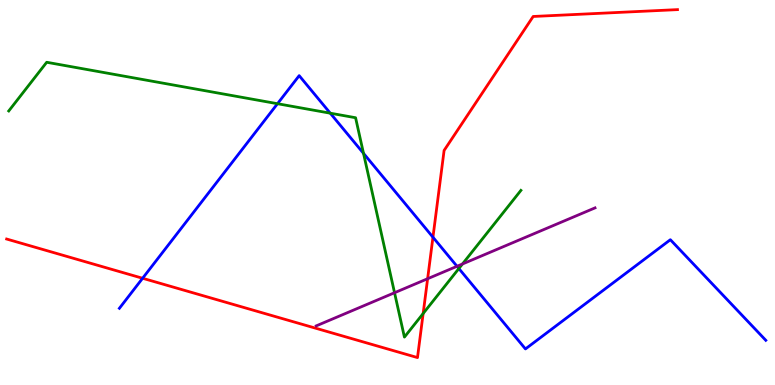[{'lines': ['blue', 'red'], 'intersections': [{'x': 1.84, 'y': 2.77}, {'x': 5.59, 'y': 3.84}]}, {'lines': ['green', 'red'], 'intersections': [{'x': 5.46, 'y': 1.86}]}, {'lines': ['purple', 'red'], 'intersections': [{'x': 5.52, 'y': 2.76}]}, {'lines': ['blue', 'green'], 'intersections': [{'x': 3.58, 'y': 7.31}, {'x': 4.26, 'y': 7.06}, {'x': 4.69, 'y': 6.02}, {'x': 5.92, 'y': 3.03}]}, {'lines': ['blue', 'purple'], 'intersections': [{'x': 5.9, 'y': 3.08}]}, {'lines': ['green', 'purple'], 'intersections': [{'x': 5.09, 'y': 2.4}, {'x': 5.97, 'y': 3.14}]}]